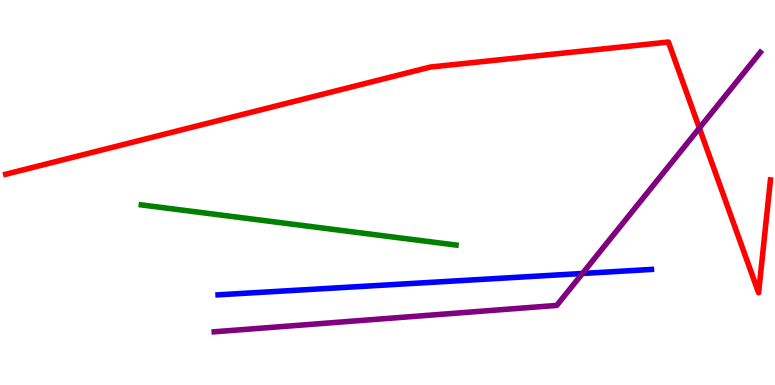[{'lines': ['blue', 'red'], 'intersections': []}, {'lines': ['green', 'red'], 'intersections': []}, {'lines': ['purple', 'red'], 'intersections': [{'x': 9.02, 'y': 6.67}]}, {'lines': ['blue', 'green'], 'intersections': []}, {'lines': ['blue', 'purple'], 'intersections': [{'x': 7.52, 'y': 2.9}]}, {'lines': ['green', 'purple'], 'intersections': []}]